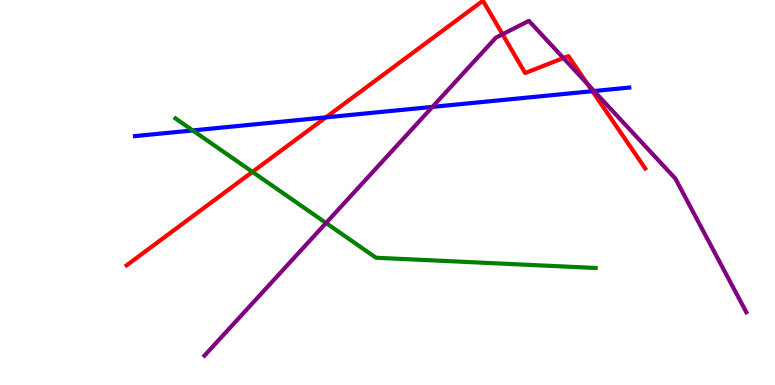[{'lines': ['blue', 'red'], 'intersections': [{'x': 4.2, 'y': 6.95}, {'x': 7.64, 'y': 7.63}]}, {'lines': ['green', 'red'], 'intersections': [{'x': 3.26, 'y': 5.54}]}, {'lines': ['purple', 'red'], 'intersections': [{'x': 6.48, 'y': 9.11}, {'x': 7.27, 'y': 8.49}, {'x': 7.58, 'y': 7.82}]}, {'lines': ['blue', 'green'], 'intersections': [{'x': 2.49, 'y': 6.61}]}, {'lines': ['blue', 'purple'], 'intersections': [{'x': 5.58, 'y': 7.22}, {'x': 7.67, 'y': 7.64}]}, {'lines': ['green', 'purple'], 'intersections': [{'x': 4.21, 'y': 4.21}]}]